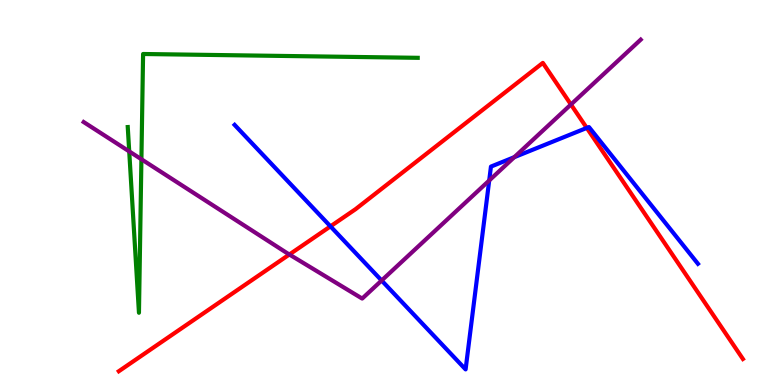[{'lines': ['blue', 'red'], 'intersections': [{'x': 4.26, 'y': 4.12}, {'x': 7.57, 'y': 6.68}]}, {'lines': ['green', 'red'], 'intersections': []}, {'lines': ['purple', 'red'], 'intersections': [{'x': 3.73, 'y': 3.39}, {'x': 7.37, 'y': 7.29}]}, {'lines': ['blue', 'green'], 'intersections': []}, {'lines': ['blue', 'purple'], 'intersections': [{'x': 4.92, 'y': 2.71}, {'x': 6.31, 'y': 5.31}, {'x': 6.64, 'y': 5.92}]}, {'lines': ['green', 'purple'], 'intersections': [{'x': 1.67, 'y': 6.07}, {'x': 1.82, 'y': 5.86}]}]